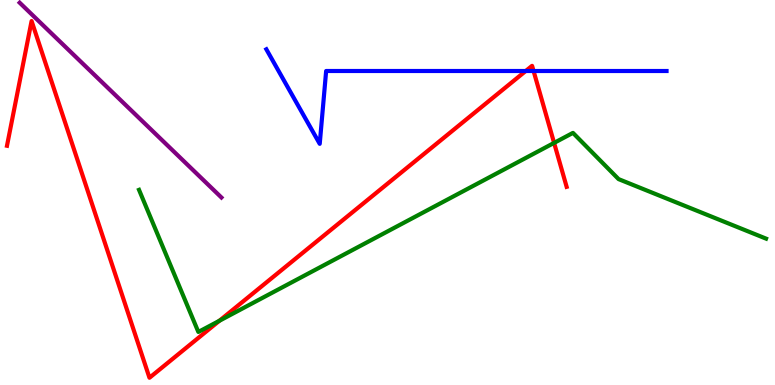[{'lines': ['blue', 'red'], 'intersections': [{'x': 6.78, 'y': 8.16}, {'x': 6.88, 'y': 8.16}]}, {'lines': ['green', 'red'], 'intersections': [{'x': 2.83, 'y': 1.67}, {'x': 7.15, 'y': 6.29}]}, {'lines': ['purple', 'red'], 'intersections': []}, {'lines': ['blue', 'green'], 'intersections': []}, {'lines': ['blue', 'purple'], 'intersections': []}, {'lines': ['green', 'purple'], 'intersections': []}]